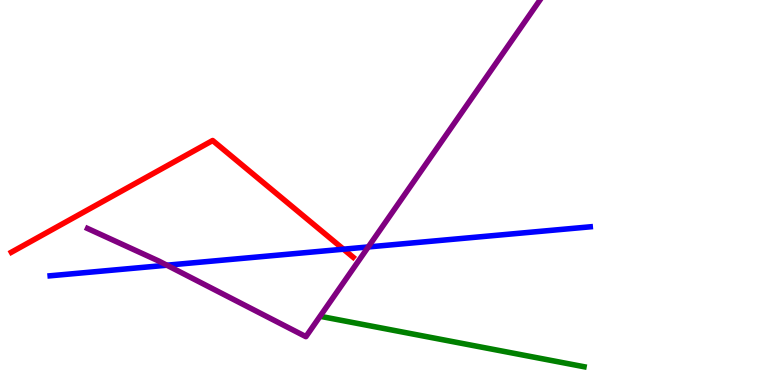[{'lines': ['blue', 'red'], 'intersections': [{'x': 4.43, 'y': 3.53}]}, {'lines': ['green', 'red'], 'intersections': []}, {'lines': ['purple', 'red'], 'intersections': []}, {'lines': ['blue', 'green'], 'intersections': []}, {'lines': ['blue', 'purple'], 'intersections': [{'x': 2.15, 'y': 3.11}, {'x': 4.75, 'y': 3.59}]}, {'lines': ['green', 'purple'], 'intersections': []}]